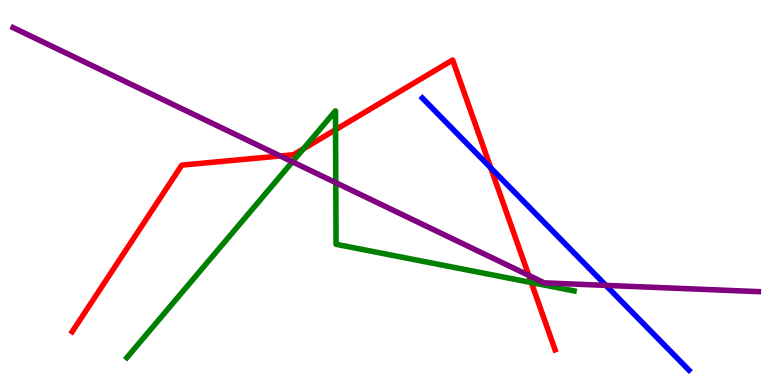[{'lines': ['blue', 'red'], 'intersections': [{'x': 6.33, 'y': 5.64}]}, {'lines': ['green', 'red'], 'intersections': [{'x': 3.91, 'y': 6.13}, {'x': 4.33, 'y': 6.63}, {'x': 6.86, 'y': 2.66}]}, {'lines': ['purple', 'red'], 'intersections': [{'x': 3.62, 'y': 5.95}, {'x': 6.82, 'y': 2.85}]}, {'lines': ['blue', 'green'], 'intersections': []}, {'lines': ['blue', 'purple'], 'intersections': [{'x': 7.82, 'y': 2.59}]}, {'lines': ['green', 'purple'], 'intersections': [{'x': 3.77, 'y': 5.8}, {'x': 4.33, 'y': 5.26}]}]